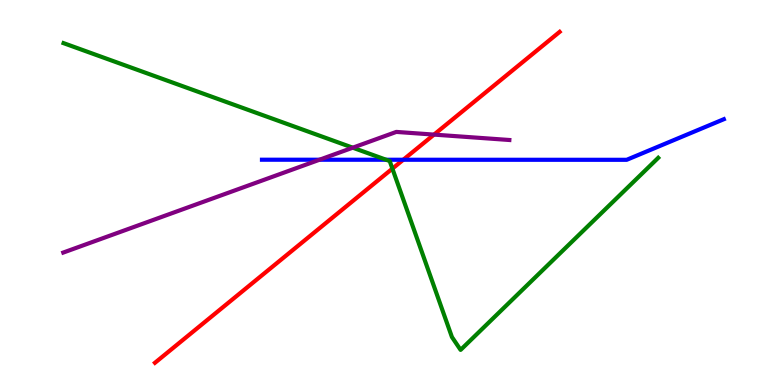[{'lines': ['blue', 'red'], 'intersections': [{'x': 5.2, 'y': 5.85}]}, {'lines': ['green', 'red'], 'intersections': [{'x': 5.06, 'y': 5.62}]}, {'lines': ['purple', 'red'], 'intersections': [{'x': 5.6, 'y': 6.5}]}, {'lines': ['blue', 'green'], 'intersections': [{'x': 4.98, 'y': 5.85}]}, {'lines': ['blue', 'purple'], 'intersections': [{'x': 4.12, 'y': 5.85}]}, {'lines': ['green', 'purple'], 'intersections': [{'x': 4.55, 'y': 6.16}]}]